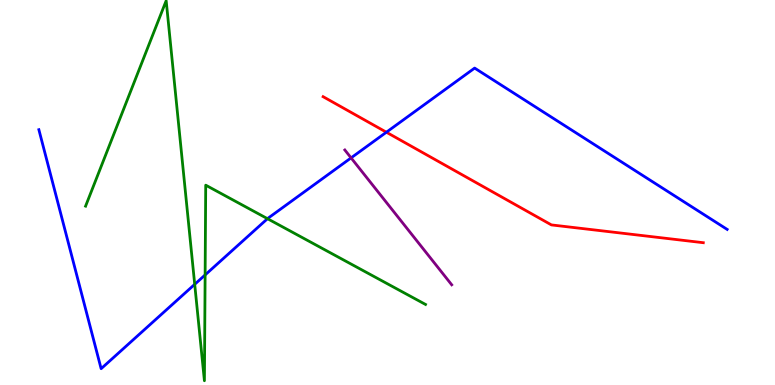[{'lines': ['blue', 'red'], 'intersections': [{'x': 4.99, 'y': 6.57}]}, {'lines': ['green', 'red'], 'intersections': []}, {'lines': ['purple', 'red'], 'intersections': []}, {'lines': ['blue', 'green'], 'intersections': [{'x': 2.51, 'y': 2.61}, {'x': 2.65, 'y': 2.86}, {'x': 3.45, 'y': 4.32}]}, {'lines': ['blue', 'purple'], 'intersections': [{'x': 4.53, 'y': 5.9}]}, {'lines': ['green', 'purple'], 'intersections': []}]